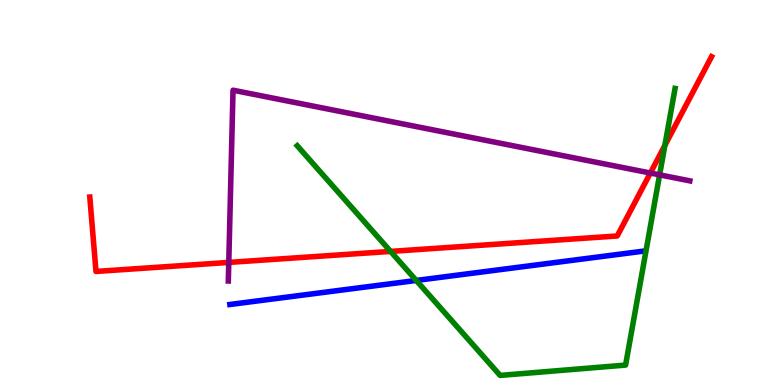[{'lines': ['blue', 'red'], 'intersections': []}, {'lines': ['green', 'red'], 'intersections': [{'x': 5.04, 'y': 3.47}, {'x': 8.58, 'y': 6.22}]}, {'lines': ['purple', 'red'], 'intersections': [{'x': 2.95, 'y': 3.18}, {'x': 8.39, 'y': 5.51}]}, {'lines': ['blue', 'green'], 'intersections': [{'x': 5.37, 'y': 2.72}]}, {'lines': ['blue', 'purple'], 'intersections': []}, {'lines': ['green', 'purple'], 'intersections': [{'x': 8.51, 'y': 5.46}]}]